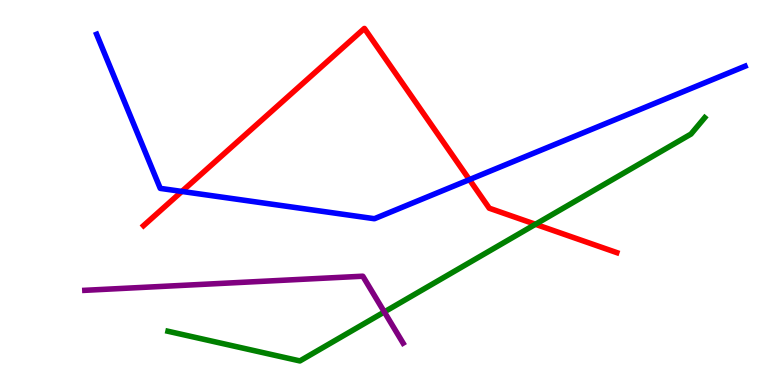[{'lines': ['blue', 'red'], 'intersections': [{'x': 2.35, 'y': 5.03}, {'x': 6.06, 'y': 5.33}]}, {'lines': ['green', 'red'], 'intersections': [{'x': 6.91, 'y': 4.17}]}, {'lines': ['purple', 'red'], 'intersections': []}, {'lines': ['blue', 'green'], 'intersections': []}, {'lines': ['blue', 'purple'], 'intersections': []}, {'lines': ['green', 'purple'], 'intersections': [{'x': 4.96, 'y': 1.9}]}]